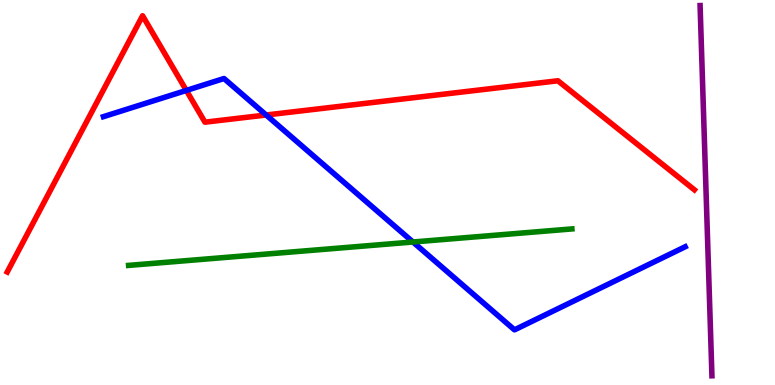[{'lines': ['blue', 'red'], 'intersections': [{'x': 2.4, 'y': 7.65}, {'x': 3.43, 'y': 7.01}]}, {'lines': ['green', 'red'], 'intersections': []}, {'lines': ['purple', 'red'], 'intersections': []}, {'lines': ['blue', 'green'], 'intersections': [{'x': 5.33, 'y': 3.71}]}, {'lines': ['blue', 'purple'], 'intersections': []}, {'lines': ['green', 'purple'], 'intersections': []}]